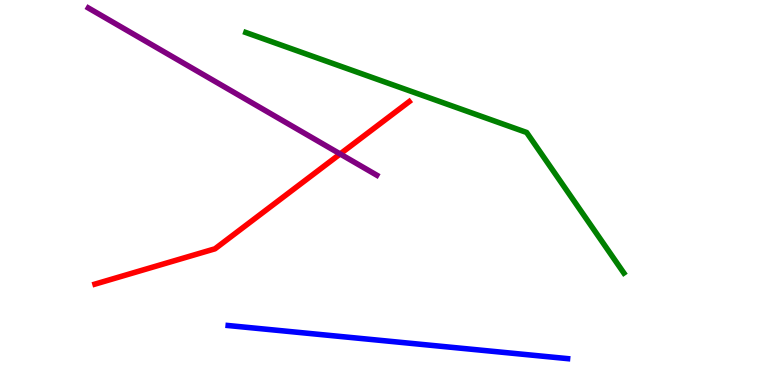[{'lines': ['blue', 'red'], 'intersections': []}, {'lines': ['green', 'red'], 'intersections': []}, {'lines': ['purple', 'red'], 'intersections': [{'x': 4.39, 'y': 6.0}]}, {'lines': ['blue', 'green'], 'intersections': []}, {'lines': ['blue', 'purple'], 'intersections': []}, {'lines': ['green', 'purple'], 'intersections': []}]